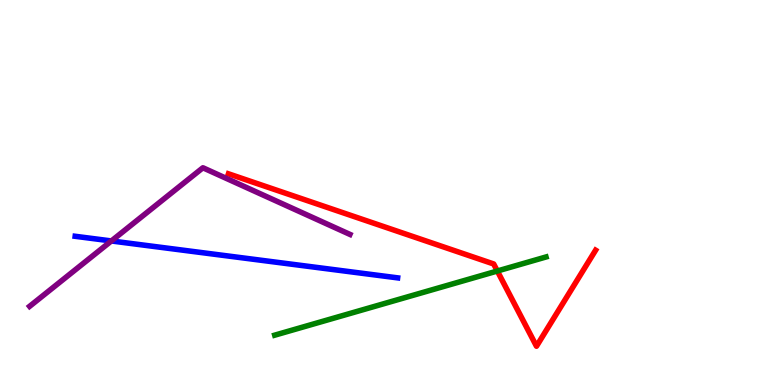[{'lines': ['blue', 'red'], 'intersections': []}, {'lines': ['green', 'red'], 'intersections': [{'x': 6.42, 'y': 2.96}]}, {'lines': ['purple', 'red'], 'intersections': []}, {'lines': ['blue', 'green'], 'intersections': []}, {'lines': ['blue', 'purple'], 'intersections': [{'x': 1.44, 'y': 3.74}]}, {'lines': ['green', 'purple'], 'intersections': []}]